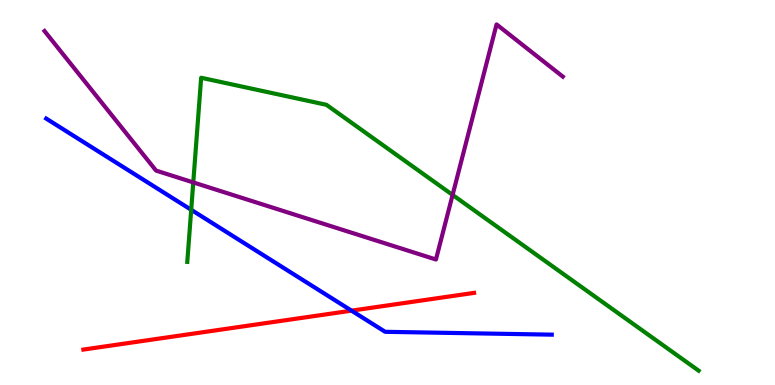[{'lines': ['blue', 'red'], 'intersections': [{'x': 4.54, 'y': 1.93}]}, {'lines': ['green', 'red'], 'intersections': []}, {'lines': ['purple', 'red'], 'intersections': []}, {'lines': ['blue', 'green'], 'intersections': [{'x': 2.47, 'y': 4.55}]}, {'lines': ['blue', 'purple'], 'intersections': []}, {'lines': ['green', 'purple'], 'intersections': [{'x': 2.49, 'y': 5.26}, {'x': 5.84, 'y': 4.94}]}]